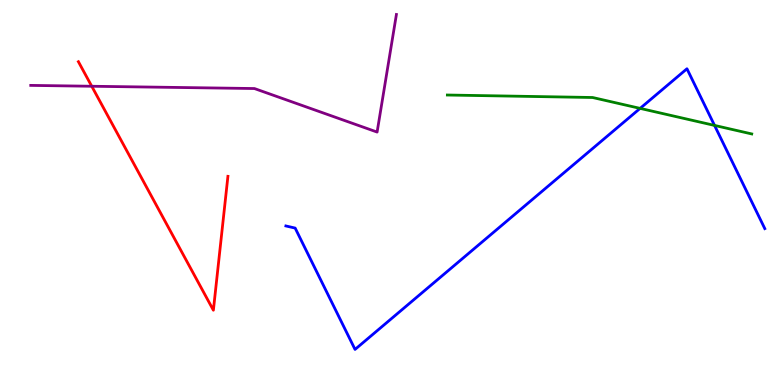[{'lines': ['blue', 'red'], 'intersections': []}, {'lines': ['green', 'red'], 'intersections': []}, {'lines': ['purple', 'red'], 'intersections': [{'x': 1.18, 'y': 7.76}]}, {'lines': ['blue', 'green'], 'intersections': [{'x': 8.26, 'y': 7.18}, {'x': 9.22, 'y': 6.74}]}, {'lines': ['blue', 'purple'], 'intersections': []}, {'lines': ['green', 'purple'], 'intersections': []}]